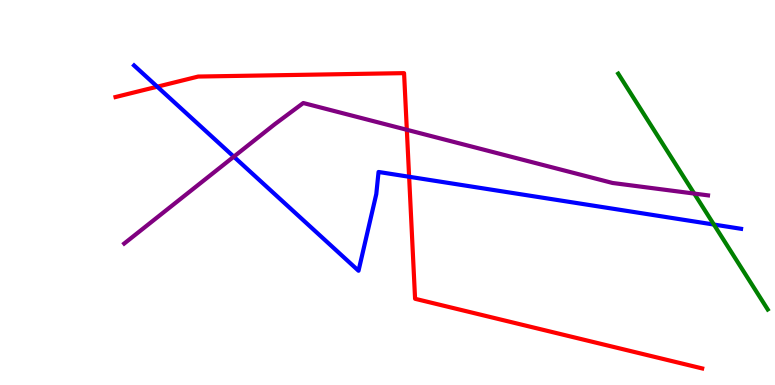[{'lines': ['blue', 'red'], 'intersections': [{'x': 2.03, 'y': 7.75}, {'x': 5.28, 'y': 5.41}]}, {'lines': ['green', 'red'], 'intersections': []}, {'lines': ['purple', 'red'], 'intersections': [{'x': 5.25, 'y': 6.63}]}, {'lines': ['blue', 'green'], 'intersections': [{'x': 9.21, 'y': 4.17}]}, {'lines': ['blue', 'purple'], 'intersections': [{'x': 3.02, 'y': 5.93}]}, {'lines': ['green', 'purple'], 'intersections': [{'x': 8.96, 'y': 4.97}]}]